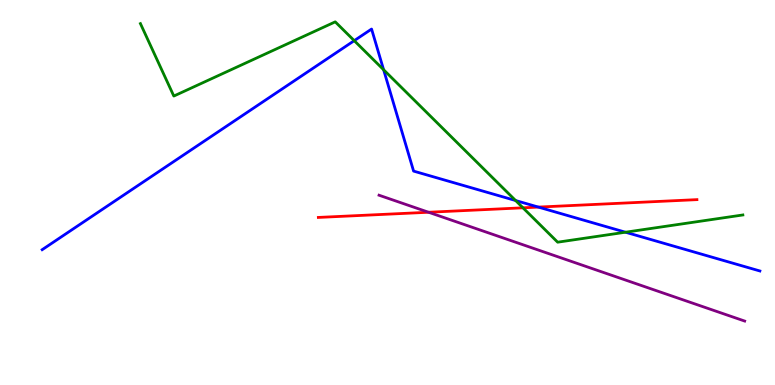[{'lines': ['blue', 'red'], 'intersections': [{'x': 6.95, 'y': 4.62}]}, {'lines': ['green', 'red'], 'intersections': [{'x': 6.75, 'y': 4.6}]}, {'lines': ['purple', 'red'], 'intersections': [{'x': 5.53, 'y': 4.49}]}, {'lines': ['blue', 'green'], 'intersections': [{'x': 4.57, 'y': 8.94}, {'x': 4.95, 'y': 8.19}, {'x': 6.65, 'y': 4.79}, {'x': 8.07, 'y': 3.97}]}, {'lines': ['blue', 'purple'], 'intersections': []}, {'lines': ['green', 'purple'], 'intersections': []}]